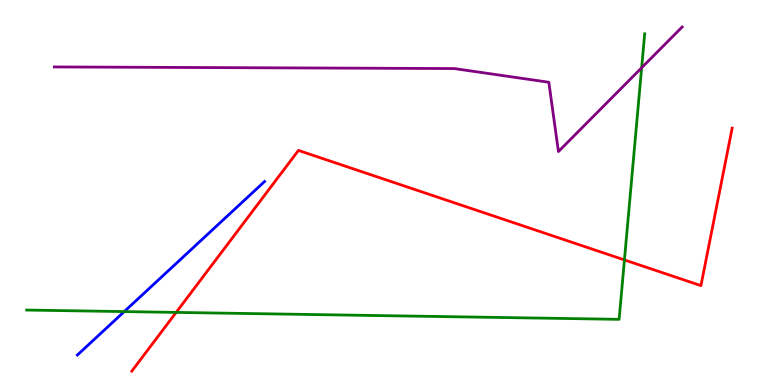[{'lines': ['blue', 'red'], 'intersections': []}, {'lines': ['green', 'red'], 'intersections': [{'x': 2.27, 'y': 1.89}, {'x': 8.06, 'y': 3.25}]}, {'lines': ['purple', 'red'], 'intersections': []}, {'lines': ['blue', 'green'], 'intersections': [{'x': 1.6, 'y': 1.91}]}, {'lines': ['blue', 'purple'], 'intersections': []}, {'lines': ['green', 'purple'], 'intersections': [{'x': 8.28, 'y': 8.24}]}]